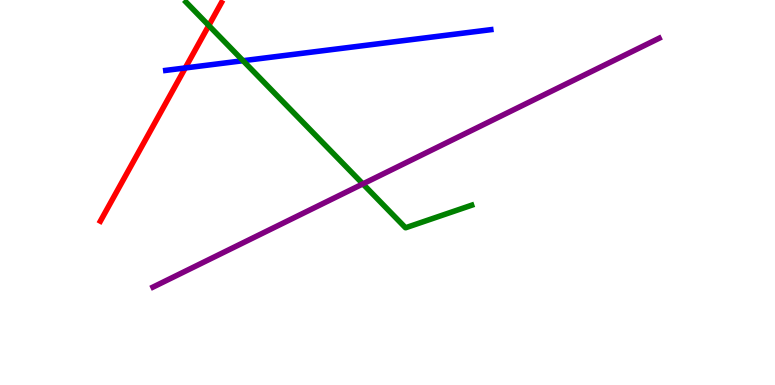[{'lines': ['blue', 'red'], 'intersections': [{'x': 2.39, 'y': 8.24}]}, {'lines': ['green', 'red'], 'intersections': [{'x': 2.69, 'y': 9.34}]}, {'lines': ['purple', 'red'], 'intersections': []}, {'lines': ['blue', 'green'], 'intersections': [{'x': 3.14, 'y': 8.42}]}, {'lines': ['blue', 'purple'], 'intersections': []}, {'lines': ['green', 'purple'], 'intersections': [{'x': 4.68, 'y': 5.22}]}]